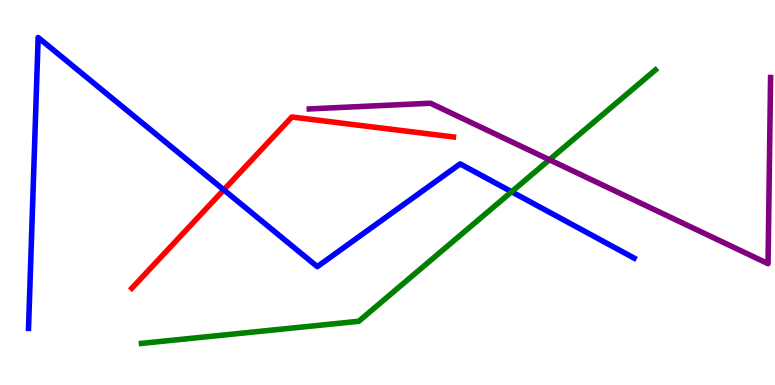[{'lines': ['blue', 'red'], 'intersections': [{'x': 2.89, 'y': 5.07}]}, {'lines': ['green', 'red'], 'intersections': []}, {'lines': ['purple', 'red'], 'intersections': []}, {'lines': ['blue', 'green'], 'intersections': [{'x': 6.6, 'y': 5.02}]}, {'lines': ['blue', 'purple'], 'intersections': []}, {'lines': ['green', 'purple'], 'intersections': [{'x': 7.09, 'y': 5.85}]}]